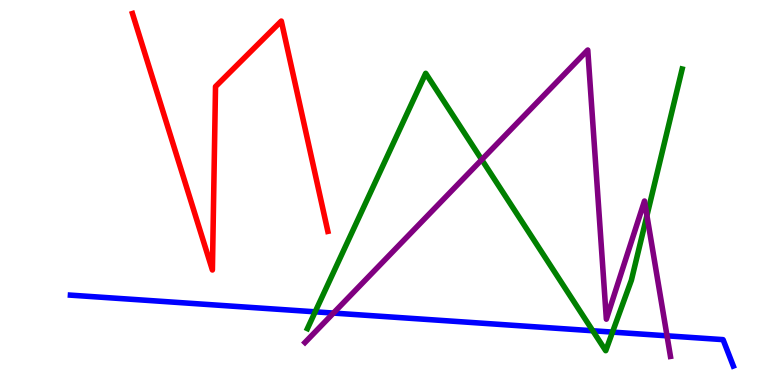[{'lines': ['blue', 'red'], 'intersections': []}, {'lines': ['green', 'red'], 'intersections': []}, {'lines': ['purple', 'red'], 'intersections': []}, {'lines': ['blue', 'green'], 'intersections': [{'x': 4.07, 'y': 1.9}, {'x': 7.65, 'y': 1.41}, {'x': 7.9, 'y': 1.37}]}, {'lines': ['blue', 'purple'], 'intersections': [{'x': 4.3, 'y': 1.87}, {'x': 8.61, 'y': 1.28}]}, {'lines': ['green', 'purple'], 'intersections': [{'x': 6.22, 'y': 5.85}, {'x': 8.35, 'y': 4.4}]}]